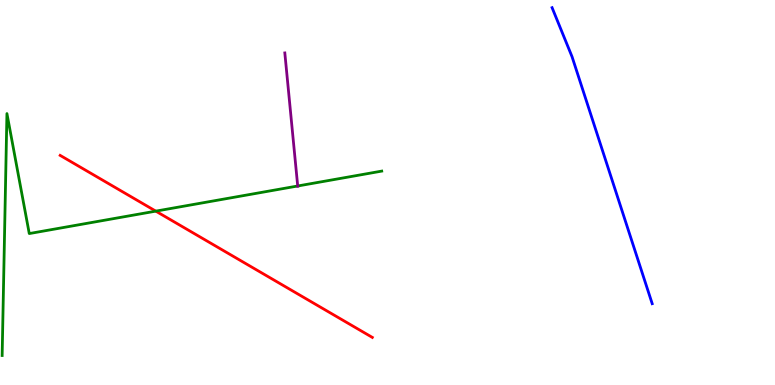[{'lines': ['blue', 'red'], 'intersections': []}, {'lines': ['green', 'red'], 'intersections': [{'x': 2.01, 'y': 4.52}]}, {'lines': ['purple', 'red'], 'intersections': []}, {'lines': ['blue', 'green'], 'intersections': []}, {'lines': ['blue', 'purple'], 'intersections': []}, {'lines': ['green', 'purple'], 'intersections': [{'x': 3.84, 'y': 5.17}]}]